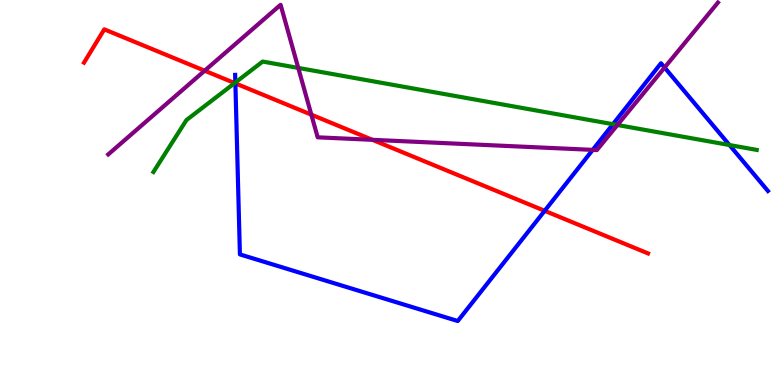[{'lines': ['blue', 'red'], 'intersections': [{'x': 3.04, 'y': 7.83}, {'x': 7.03, 'y': 4.52}]}, {'lines': ['green', 'red'], 'intersections': [{'x': 3.03, 'y': 7.84}]}, {'lines': ['purple', 'red'], 'intersections': [{'x': 2.64, 'y': 8.16}, {'x': 4.02, 'y': 7.02}, {'x': 4.8, 'y': 6.37}]}, {'lines': ['blue', 'green'], 'intersections': [{'x': 3.04, 'y': 7.86}, {'x': 7.91, 'y': 6.77}, {'x': 9.41, 'y': 6.23}]}, {'lines': ['blue', 'purple'], 'intersections': [{'x': 7.65, 'y': 6.11}, {'x': 8.58, 'y': 8.25}]}, {'lines': ['green', 'purple'], 'intersections': [{'x': 3.85, 'y': 8.24}, {'x': 7.97, 'y': 6.75}]}]